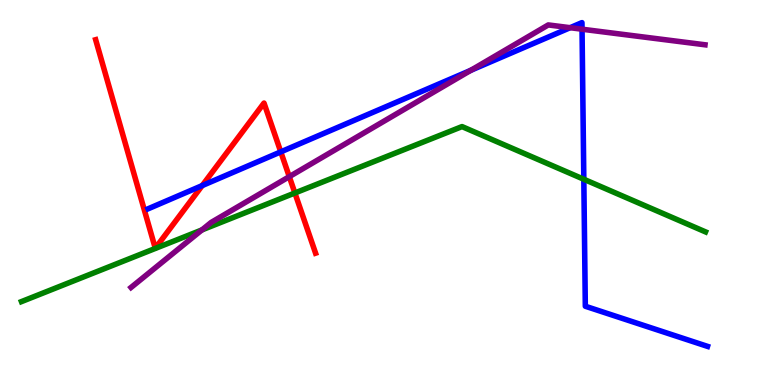[{'lines': ['blue', 'red'], 'intersections': [{'x': 2.61, 'y': 5.18}, {'x': 3.62, 'y': 6.06}]}, {'lines': ['green', 'red'], 'intersections': [{'x': 3.81, 'y': 4.99}]}, {'lines': ['purple', 'red'], 'intersections': [{'x': 3.73, 'y': 5.41}]}, {'lines': ['blue', 'green'], 'intersections': [{'x': 7.53, 'y': 5.34}]}, {'lines': ['blue', 'purple'], 'intersections': [{'x': 6.08, 'y': 8.17}, {'x': 7.36, 'y': 9.28}, {'x': 7.51, 'y': 9.24}]}, {'lines': ['green', 'purple'], 'intersections': [{'x': 2.61, 'y': 4.03}]}]